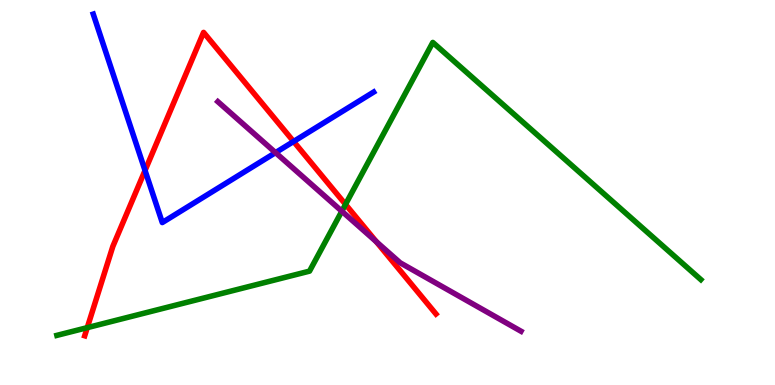[{'lines': ['blue', 'red'], 'intersections': [{'x': 1.87, 'y': 5.57}, {'x': 3.79, 'y': 6.33}]}, {'lines': ['green', 'red'], 'intersections': [{'x': 1.13, 'y': 1.49}, {'x': 4.46, 'y': 4.69}]}, {'lines': ['purple', 'red'], 'intersections': [{'x': 4.86, 'y': 3.72}]}, {'lines': ['blue', 'green'], 'intersections': []}, {'lines': ['blue', 'purple'], 'intersections': [{'x': 3.56, 'y': 6.04}]}, {'lines': ['green', 'purple'], 'intersections': [{'x': 4.41, 'y': 4.51}]}]